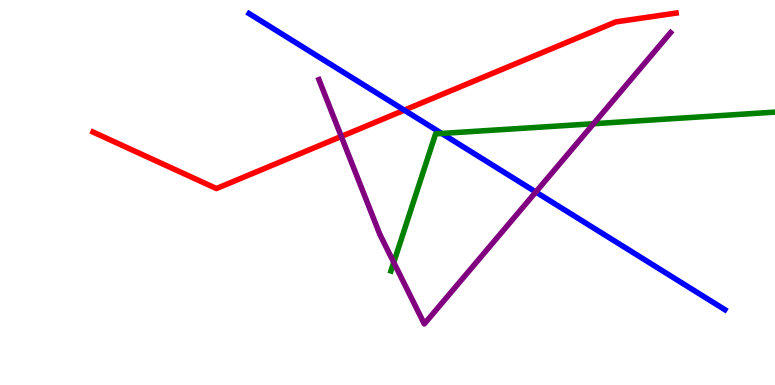[{'lines': ['blue', 'red'], 'intersections': [{'x': 5.22, 'y': 7.14}]}, {'lines': ['green', 'red'], 'intersections': []}, {'lines': ['purple', 'red'], 'intersections': [{'x': 4.4, 'y': 6.46}]}, {'lines': ['blue', 'green'], 'intersections': [{'x': 5.7, 'y': 6.53}]}, {'lines': ['blue', 'purple'], 'intersections': [{'x': 6.91, 'y': 5.01}]}, {'lines': ['green', 'purple'], 'intersections': [{'x': 5.08, 'y': 3.18}, {'x': 7.66, 'y': 6.79}]}]